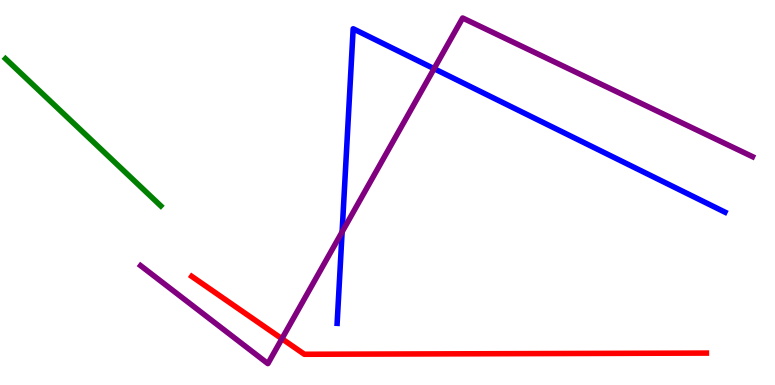[{'lines': ['blue', 'red'], 'intersections': []}, {'lines': ['green', 'red'], 'intersections': []}, {'lines': ['purple', 'red'], 'intersections': [{'x': 3.64, 'y': 1.2}]}, {'lines': ['blue', 'green'], 'intersections': []}, {'lines': ['blue', 'purple'], 'intersections': [{'x': 4.41, 'y': 3.98}, {'x': 5.6, 'y': 8.22}]}, {'lines': ['green', 'purple'], 'intersections': []}]